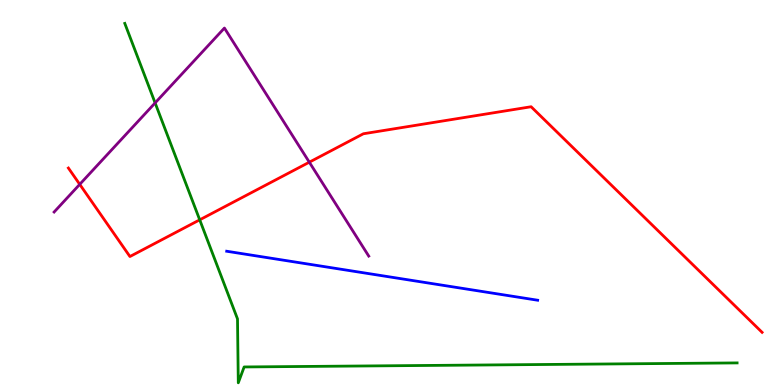[{'lines': ['blue', 'red'], 'intersections': []}, {'lines': ['green', 'red'], 'intersections': [{'x': 2.58, 'y': 4.29}]}, {'lines': ['purple', 'red'], 'intersections': [{'x': 1.03, 'y': 5.21}, {'x': 3.99, 'y': 5.79}]}, {'lines': ['blue', 'green'], 'intersections': []}, {'lines': ['blue', 'purple'], 'intersections': []}, {'lines': ['green', 'purple'], 'intersections': [{'x': 2.0, 'y': 7.33}]}]